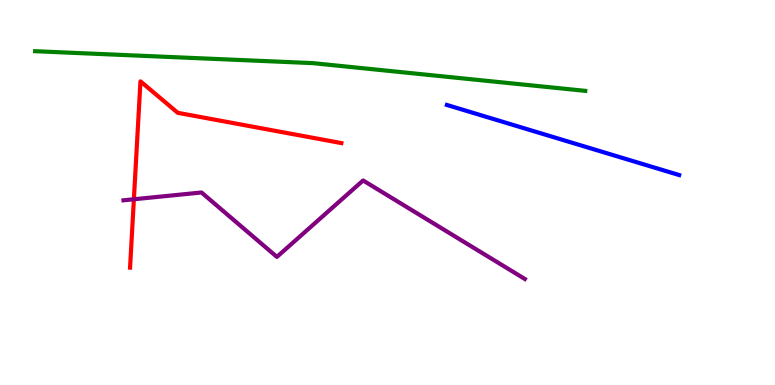[{'lines': ['blue', 'red'], 'intersections': []}, {'lines': ['green', 'red'], 'intersections': []}, {'lines': ['purple', 'red'], 'intersections': [{'x': 1.73, 'y': 4.82}]}, {'lines': ['blue', 'green'], 'intersections': []}, {'lines': ['blue', 'purple'], 'intersections': []}, {'lines': ['green', 'purple'], 'intersections': []}]